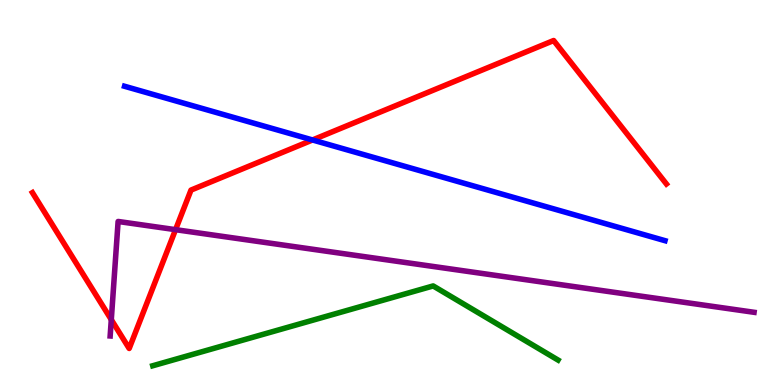[{'lines': ['blue', 'red'], 'intersections': [{'x': 4.03, 'y': 6.36}]}, {'lines': ['green', 'red'], 'intersections': []}, {'lines': ['purple', 'red'], 'intersections': [{'x': 1.44, 'y': 1.7}, {'x': 2.27, 'y': 4.03}]}, {'lines': ['blue', 'green'], 'intersections': []}, {'lines': ['blue', 'purple'], 'intersections': []}, {'lines': ['green', 'purple'], 'intersections': []}]